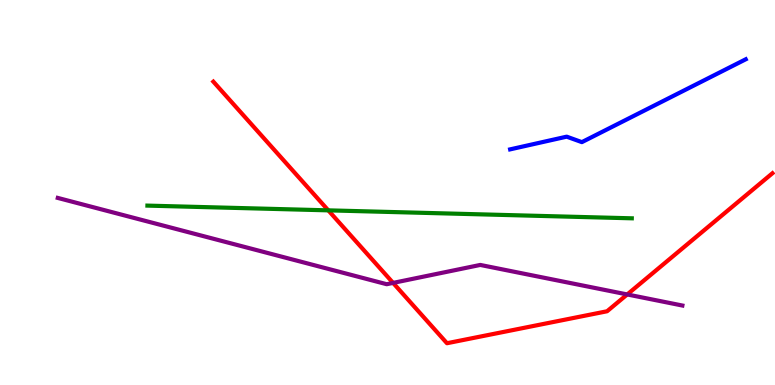[{'lines': ['blue', 'red'], 'intersections': []}, {'lines': ['green', 'red'], 'intersections': [{'x': 4.24, 'y': 4.54}]}, {'lines': ['purple', 'red'], 'intersections': [{'x': 5.07, 'y': 2.65}, {'x': 8.09, 'y': 2.35}]}, {'lines': ['blue', 'green'], 'intersections': []}, {'lines': ['blue', 'purple'], 'intersections': []}, {'lines': ['green', 'purple'], 'intersections': []}]